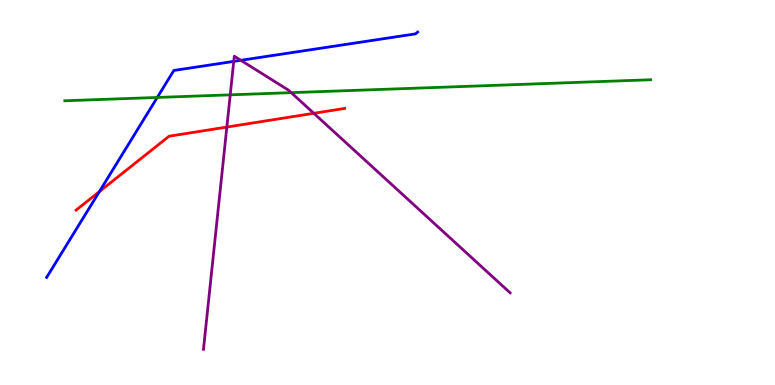[{'lines': ['blue', 'red'], 'intersections': [{'x': 1.28, 'y': 5.02}]}, {'lines': ['green', 'red'], 'intersections': []}, {'lines': ['purple', 'red'], 'intersections': [{'x': 2.93, 'y': 6.7}, {'x': 4.05, 'y': 7.06}]}, {'lines': ['blue', 'green'], 'intersections': [{'x': 2.03, 'y': 7.47}]}, {'lines': ['blue', 'purple'], 'intersections': [{'x': 3.02, 'y': 8.41}, {'x': 3.11, 'y': 8.43}]}, {'lines': ['green', 'purple'], 'intersections': [{'x': 2.97, 'y': 7.54}, {'x': 3.76, 'y': 7.59}]}]